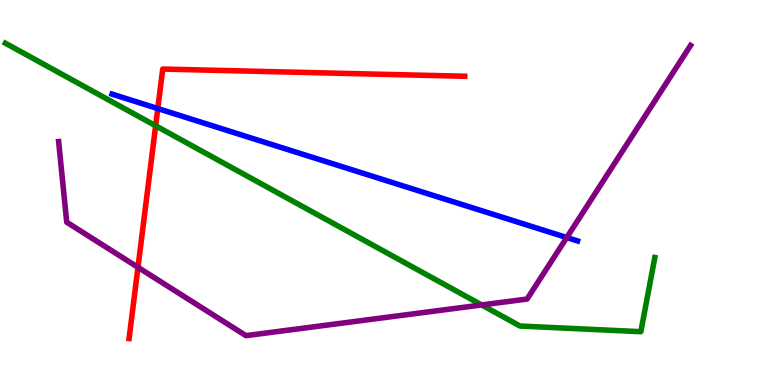[{'lines': ['blue', 'red'], 'intersections': [{'x': 2.04, 'y': 7.18}]}, {'lines': ['green', 'red'], 'intersections': [{'x': 2.01, 'y': 6.73}]}, {'lines': ['purple', 'red'], 'intersections': [{'x': 1.78, 'y': 3.06}]}, {'lines': ['blue', 'green'], 'intersections': []}, {'lines': ['blue', 'purple'], 'intersections': [{'x': 7.31, 'y': 3.83}]}, {'lines': ['green', 'purple'], 'intersections': [{'x': 6.22, 'y': 2.08}]}]